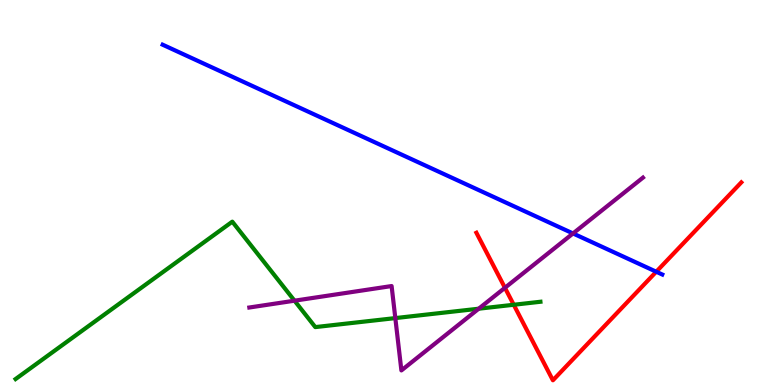[{'lines': ['blue', 'red'], 'intersections': [{'x': 8.47, 'y': 2.94}]}, {'lines': ['green', 'red'], 'intersections': [{'x': 6.63, 'y': 2.08}]}, {'lines': ['purple', 'red'], 'intersections': [{'x': 6.52, 'y': 2.52}]}, {'lines': ['blue', 'green'], 'intersections': []}, {'lines': ['blue', 'purple'], 'intersections': [{'x': 7.39, 'y': 3.94}]}, {'lines': ['green', 'purple'], 'intersections': [{'x': 3.8, 'y': 2.19}, {'x': 5.1, 'y': 1.74}, {'x': 6.18, 'y': 1.98}]}]